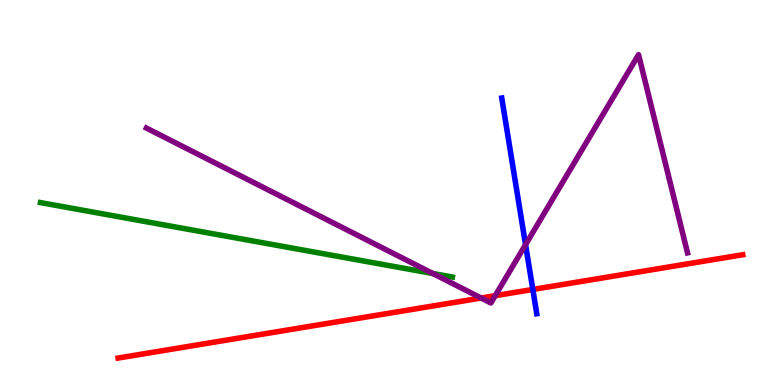[{'lines': ['blue', 'red'], 'intersections': [{'x': 6.88, 'y': 2.48}]}, {'lines': ['green', 'red'], 'intersections': []}, {'lines': ['purple', 'red'], 'intersections': [{'x': 6.21, 'y': 2.26}, {'x': 6.39, 'y': 2.32}]}, {'lines': ['blue', 'green'], 'intersections': []}, {'lines': ['blue', 'purple'], 'intersections': [{'x': 6.78, 'y': 3.65}]}, {'lines': ['green', 'purple'], 'intersections': [{'x': 5.59, 'y': 2.9}]}]